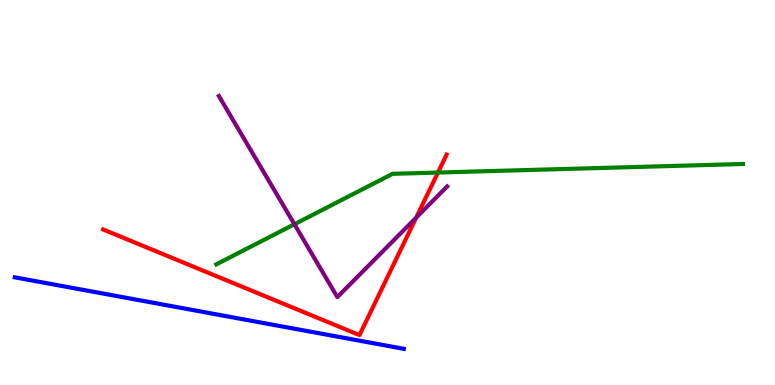[{'lines': ['blue', 'red'], 'intersections': []}, {'lines': ['green', 'red'], 'intersections': [{'x': 5.65, 'y': 5.52}]}, {'lines': ['purple', 'red'], 'intersections': [{'x': 5.37, 'y': 4.35}]}, {'lines': ['blue', 'green'], 'intersections': []}, {'lines': ['blue', 'purple'], 'intersections': []}, {'lines': ['green', 'purple'], 'intersections': [{'x': 3.8, 'y': 4.18}]}]